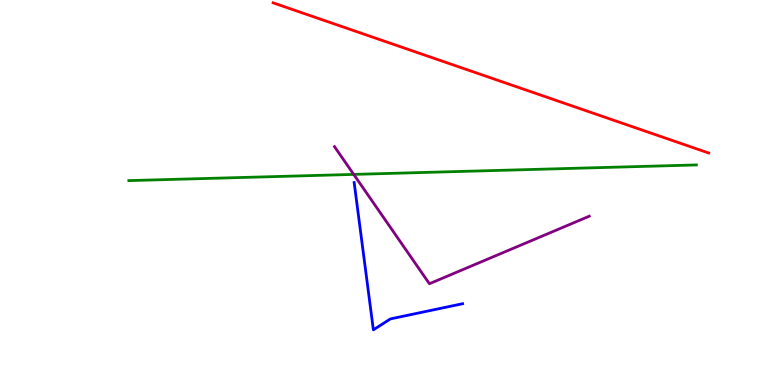[{'lines': ['blue', 'red'], 'intersections': []}, {'lines': ['green', 'red'], 'intersections': []}, {'lines': ['purple', 'red'], 'intersections': []}, {'lines': ['blue', 'green'], 'intersections': []}, {'lines': ['blue', 'purple'], 'intersections': []}, {'lines': ['green', 'purple'], 'intersections': [{'x': 4.56, 'y': 5.47}]}]